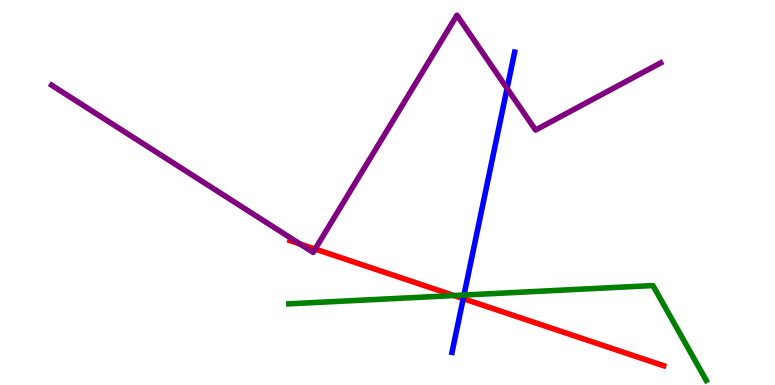[{'lines': ['blue', 'red'], 'intersections': [{'x': 5.98, 'y': 2.24}]}, {'lines': ['green', 'red'], 'intersections': [{'x': 5.86, 'y': 2.32}]}, {'lines': ['purple', 'red'], 'intersections': [{'x': 3.87, 'y': 3.66}, {'x': 4.07, 'y': 3.53}]}, {'lines': ['blue', 'green'], 'intersections': [{'x': 5.99, 'y': 2.34}]}, {'lines': ['blue', 'purple'], 'intersections': [{'x': 6.54, 'y': 7.7}]}, {'lines': ['green', 'purple'], 'intersections': []}]